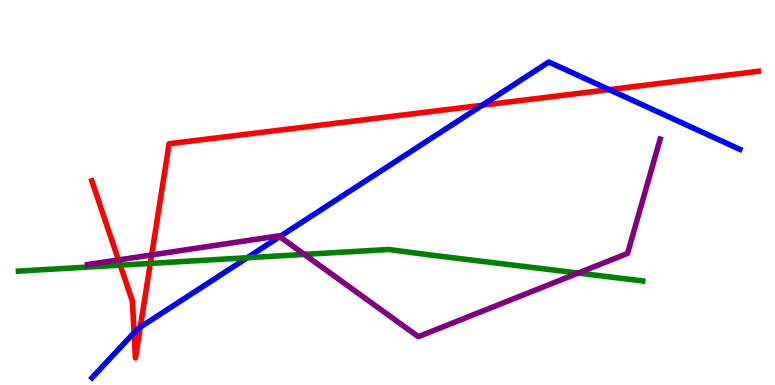[{'lines': ['blue', 'red'], 'intersections': [{'x': 1.73, 'y': 1.36}, {'x': 1.81, 'y': 1.5}, {'x': 6.22, 'y': 7.27}, {'x': 7.86, 'y': 7.67}]}, {'lines': ['green', 'red'], 'intersections': [{'x': 1.55, 'y': 3.11}, {'x': 1.94, 'y': 3.16}]}, {'lines': ['purple', 'red'], 'intersections': [{'x': 1.53, 'y': 3.25}, {'x': 1.96, 'y': 3.38}]}, {'lines': ['blue', 'green'], 'intersections': [{'x': 3.19, 'y': 3.31}]}, {'lines': ['blue', 'purple'], 'intersections': [{'x': 3.61, 'y': 3.85}]}, {'lines': ['green', 'purple'], 'intersections': [{'x': 3.93, 'y': 3.39}, {'x': 7.46, 'y': 2.91}]}]